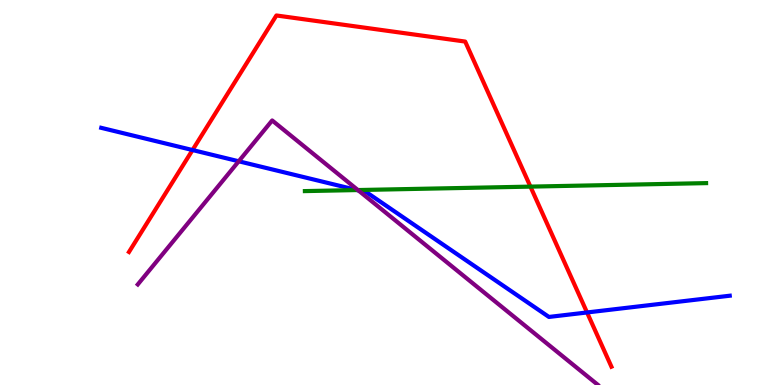[{'lines': ['blue', 'red'], 'intersections': [{'x': 2.48, 'y': 6.1}, {'x': 7.57, 'y': 1.88}]}, {'lines': ['green', 'red'], 'intersections': [{'x': 6.84, 'y': 5.15}]}, {'lines': ['purple', 'red'], 'intersections': []}, {'lines': ['blue', 'green'], 'intersections': [{'x': 4.61, 'y': 5.06}]}, {'lines': ['blue', 'purple'], 'intersections': [{'x': 3.08, 'y': 5.81}, {'x': 4.62, 'y': 5.06}]}, {'lines': ['green', 'purple'], 'intersections': [{'x': 4.62, 'y': 5.06}]}]